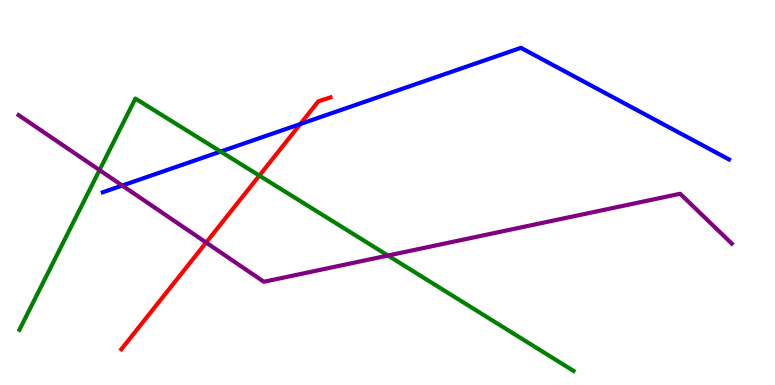[{'lines': ['blue', 'red'], 'intersections': [{'x': 3.88, 'y': 6.78}]}, {'lines': ['green', 'red'], 'intersections': [{'x': 3.35, 'y': 5.44}]}, {'lines': ['purple', 'red'], 'intersections': [{'x': 2.66, 'y': 3.7}]}, {'lines': ['blue', 'green'], 'intersections': [{'x': 2.85, 'y': 6.06}]}, {'lines': ['blue', 'purple'], 'intersections': [{'x': 1.58, 'y': 5.18}]}, {'lines': ['green', 'purple'], 'intersections': [{'x': 1.28, 'y': 5.58}, {'x': 5.01, 'y': 3.36}]}]